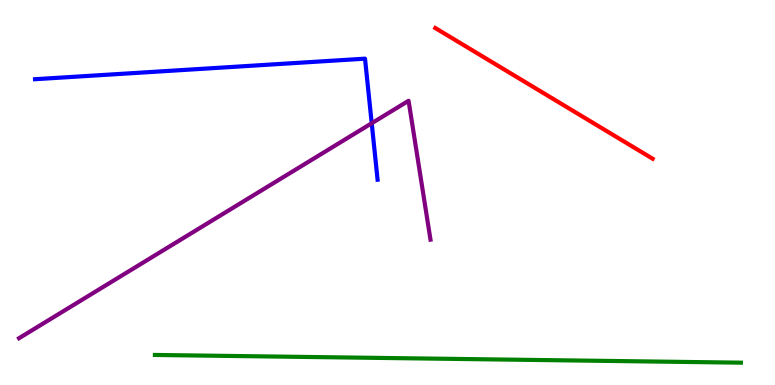[{'lines': ['blue', 'red'], 'intersections': []}, {'lines': ['green', 'red'], 'intersections': []}, {'lines': ['purple', 'red'], 'intersections': []}, {'lines': ['blue', 'green'], 'intersections': []}, {'lines': ['blue', 'purple'], 'intersections': [{'x': 4.8, 'y': 6.8}]}, {'lines': ['green', 'purple'], 'intersections': []}]